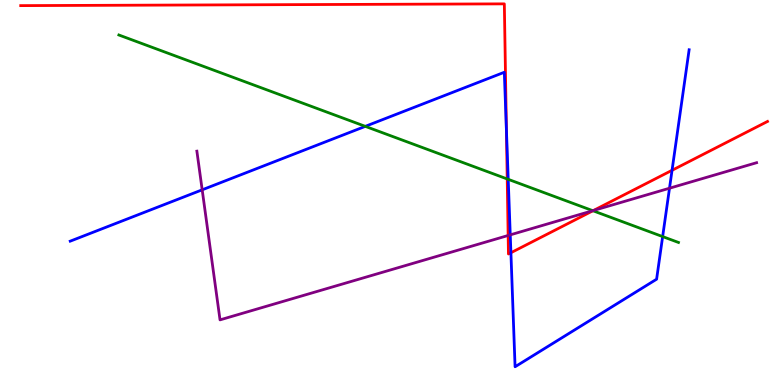[{'lines': ['blue', 'red'], 'intersections': [{'x': 6.53, 'y': 6.65}, {'x': 6.59, 'y': 3.44}, {'x': 8.67, 'y': 5.58}]}, {'lines': ['green', 'red'], 'intersections': [{'x': 6.54, 'y': 5.35}, {'x': 7.65, 'y': 4.53}]}, {'lines': ['purple', 'red'], 'intersections': [{'x': 6.56, 'y': 3.88}, {'x': 7.66, 'y': 4.53}]}, {'lines': ['blue', 'green'], 'intersections': [{'x': 4.71, 'y': 6.72}, {'x': 6.56, 'y': 5.34}, {'x': 8.55, 'y': 3.85}]}, {'lines': ['blue', 'purple'], 'intersections': [{'x': 2.61, 'y': 5.07}, {'x': 6.58, 'y': 3.9}, {'x': 8.64, 'y': 5.11}]}, {'lines': ['green', 'purple'], 'intersections': [{'x': 7.65, 'y': 4.53}]}]